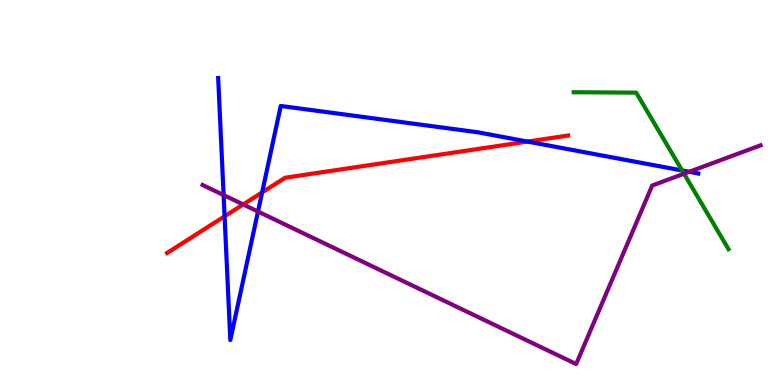[{'lines': ['blue', 'red'], 'intersections': [{'x': 2.9, 'y': 4.38}, {'x': 3.38, 'y': 5.0}, {'x': 6.81, 'y': 6.32}]}, {'lines': ['green', 'red'], 'intersections': []}, {'lines': ['purple', 'red'], 'intersections': [{'x': 3.14, 'y': 4.69}]}, {'lines': ['blue', 'green'], 'intersections': [{'x': 8.8, 'y': 5.57}]}, {'lines': ['blue', 'purple'], 'intersections': [{'x': 2.89, 'y': 4.93}, {'x': 3.33, 'y': 4.51}, {'x': 8.89, 'y': 5.54}]}, {'lines': ['green', 'purple'], 'intersections': [{'x': 8.83, 'y': 5.49}]}]